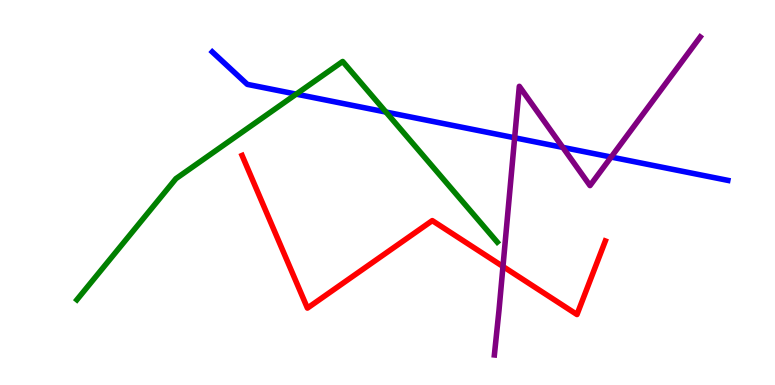[{'lines': ['blue', 'red'], 'intersections': []}, {'lines': ['green', 'red'], 'intersections': []}, {'lines': ['purple', 'red'], 'intersections': [{'x': 6.49, 'y': 3.08}]}, {'lines': ['blue', 'green'], 'intersections': [{'x': 3.82, 'y': 7.55}, {'x': 4.98, 'y': 7.09}]}, {'lines': ['blue', 'purple'], 'intersections': [{'x': 6.64, 'y': 6.42}, {'x': 7.26, 'y': 6.17}, {'x': 7.89, 'y': 5.92}]}, {'lines': ['green', 'purple'], 'intersections': []}]